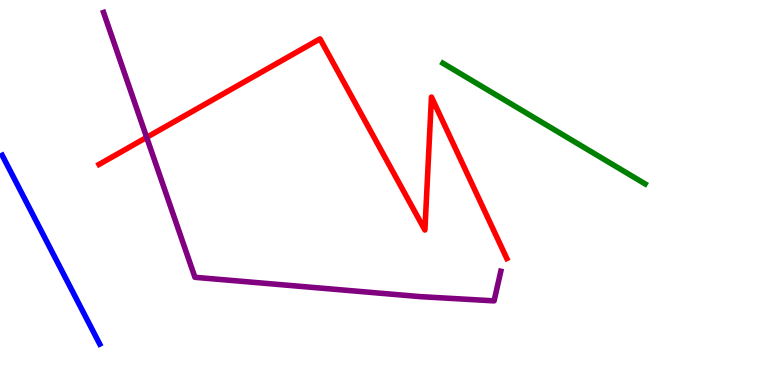[{'lines': ['blue', 'red'], 'intersections': []}, {'lines': ['green', 'red'], 'intersections': []}, {'lines': ['purple', 'red'], 'intersections': [{'x': 1.89, 'y': 6.43}]}, {'lines': ['blue', 'green'], 'intersections': []}, {'lines': ['blue', 'purple'], 'intersections': []}, {'lines': ['green', 'purple'], 'intersections': []}]